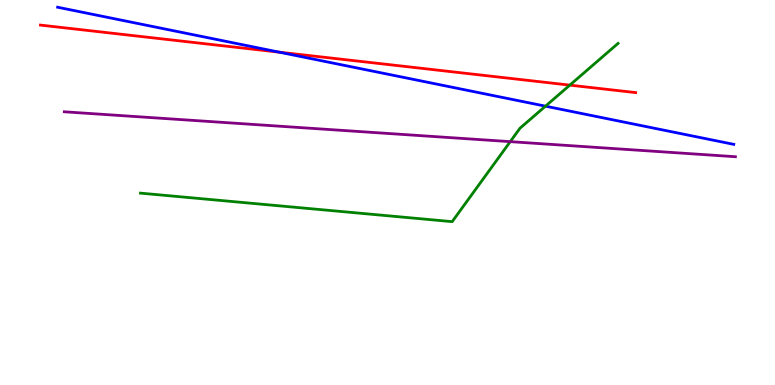[{'lines': ['blue', 'red'], 'intersections': [{'x': 3.6, 'y': 8.64}]}, {'lines': ['green', 'red'], 'intersections': [{'x': 7.35, 'y': 7.79}]}, {'lines': ['purple', 'red'], 'intersections': []}, {'lines': ['blue', 'green'], 'intersections': [{'x': 7.04, 'y': 7.24}]}, {'lines': ['blue', 'purple'], 'intersections': []}, {'lines': ['green', 'purple'], 'intersections': [{'x': 6.58, 'y': 6.32}]}]